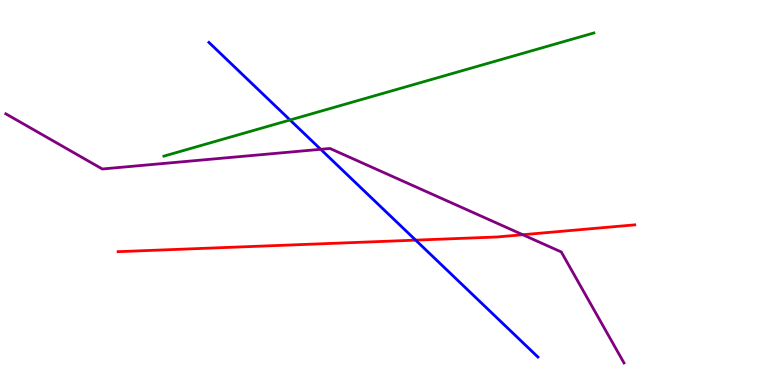[{'lines': ['blue', 'red'], 'intersections': [{'x': 5.36, 'y': 3.76}]}, {'lines': ['green', 'red'], 'intersections': []}, {'lines': ['purple', 'red'], 'intersections': [{'x': 6.75, 'y': 3.9}]}, {'lines': ['blue', 'green'], 'intersections': [{'x': 3.74, 'y': 6.88}]}, {'lines': ['blue', 'purple'], 'intersections': [{'x': 4.14, 'y': 6.12}]}, {'lines': ['green', 'purple'], 'intersections': []}]